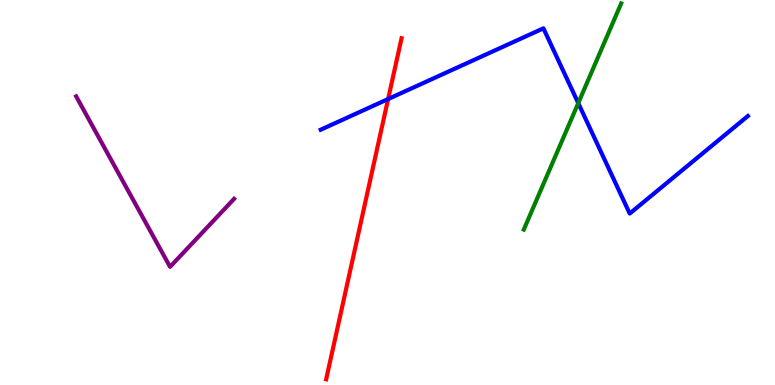[{'lines': ['blue', 'red'], 'intersections': [{'x': 5.01, 'y': 7.43}]}, {'lines': ['green', 'red'], 'intersections': []}, {'lines': ['purple', 'red'], 'intersections': []}, {'lines': ['blue', 'green'], 'intersections': [{'x': 7.46, 'y': 7.32}]}, {'lines': ['blue', 'purple'], 'intersections': []}, {'lines': ['green', 'purple'], 'intersections': []}]